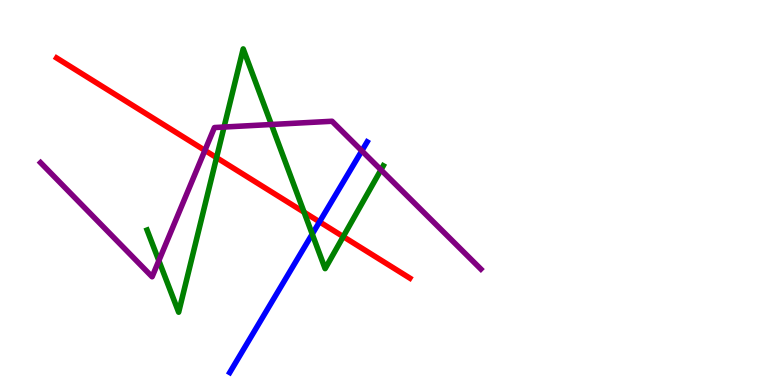[{'lines': ['blue', 'red'], 'intersections': [{'x': 4.12, 'y': 4.24}]}, {'lines': ['green', 'red'], 'intersections': [{'x': 2.79, 'y': 5.91}, {'x': 3.92, 'y': 4.49}, {'x': 4.43, 'y': 3.85}]}, {'lines': ['purple', 'red'], 'intersections': [{'x': 2.64, 'y': 6.09}]}, {'lines': ['blue', 'green'], 'intersections': [{'x': 4.03, 'y': 3.92}]}, {'lines': ['blue', 'purple'], 'intersections': [{'x': 4.67, 'y': 6.08}]}, {'lines': ['green', 'purple'], 'intersections': [{'x': 2.05, 'y': 3.23}, {'x': 2.89, 'y': 6.7}, {'x': 3.5, 'y': 6.77}, {'x': 4.92, 'y': 5.59}]}]